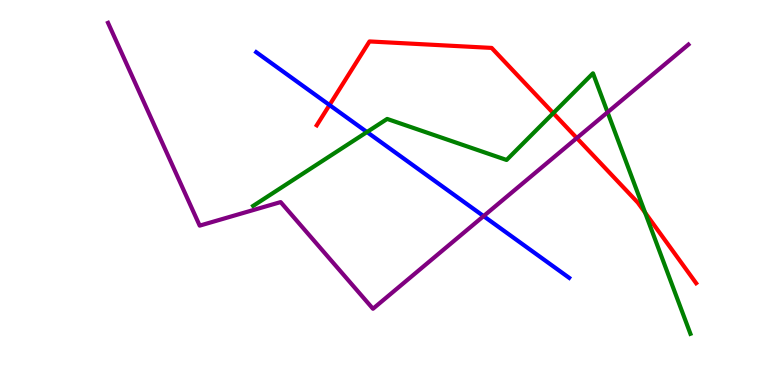[{'lines': ['blue', 'red'], 'intersections': [{'x': 4.25, 'y': 7.27}]}, {'lines': ['green', 'red'], 'intersections': [{'x': 7.14, 'y': 7.06}, {'x': 8.32, 'y': 4.48}]}, {'lines': ['purple', 'red'], 'intersections': [{'x': 7.44, 'y': 6.41}]}, {'lines': ['blue', 'green'], 'intersections': [{'x': 4.74, 'y': 6.57}]}, {'lines': ['blue', 'purple'], 'intersections': [{'x': 6.24, 'y': 4.39}]}, {'lines': ['green', 'purple'], 'intersections': [{'x': 7.84, 'y': 7.08}]}]